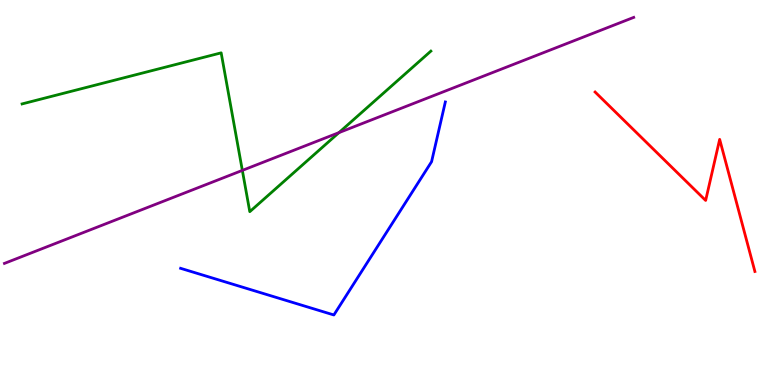[{'lines': ['blue', 'red'], 'intersections': []}, {'lines': ['green', 'red'], 'intersections': []}, {'lines': ['purple', 'red'], 'intersections': []}, {'lines': ['blue', 'green'], 'intersections': []}, {'lines': ['blue', 'purple'], 'intersections': []}, {'lines': ['green', 'purple'], 'intersections': [{'x': 3.13, 'y': 5.57}, {'x': 4.37, 'y': 6.55}]}]